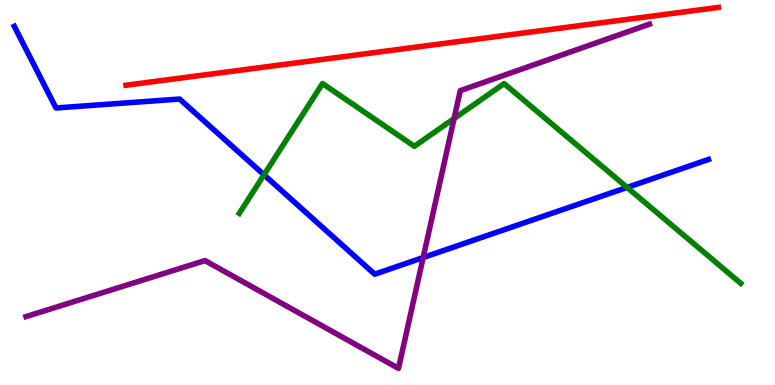[{'lines': ['blue', 'red'], 'intersections': []}, {'lines': ['green', 'red'], 'intersections': []}, {'lines': ['purple', 'red'], 'intersections': []}, {'lines': ['blue', 'green'], 'intersections': [{'x': 3.41, 'y': 5.46}, {'x': 8.09, 'y': 5.13}]}, {'lines': ['blue', 'purple'], 'intersections': [{'x': 5.46, 'y': 3.31}]}, {'lines': ['green', 'purple'], 'intersections': [{'x': 5.86, 'y': 6.92}]}]